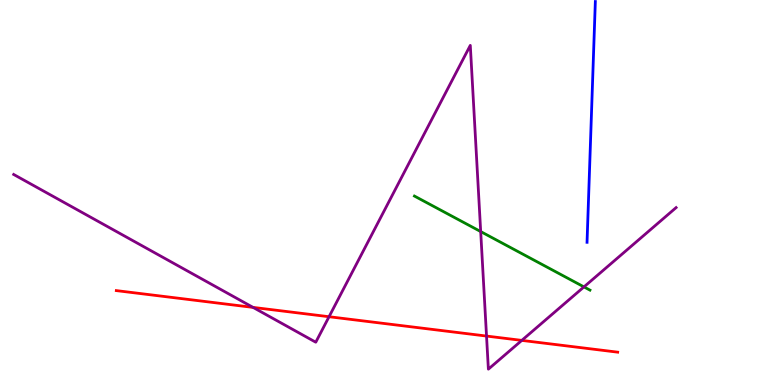[{'lines': ['blue', 'red'], 'intersections': []}, {'lines': ['green', 'red'], 'intersections': []}, {'lines': ['purple', 'red'], 'intersections': [{'x': 3.27, 'y': 2.02}, {'x': 4.25, 'y': 1.77}, {'x': 6.28, 'y': 1.27}, {'x': 6.73, 'y': 1.16}]}, {'lines': ['blue', 'green'], 'intersections': []}, {'lines': ['blue', 'purple'], 'intersections': []}, {'lines': ['green', 'purple'], 'intersections': [{'x': 6.2, 'y': 3.99}, {'x': 7.53, 'y': 2.55}]}]